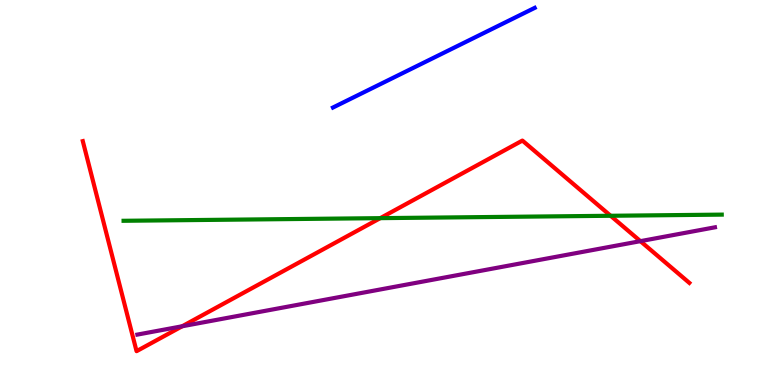[{'lines': ['blue', 'red'], 'intersections': []}, {'lines': ['green', 'red'], 'intersections': [{'x': 4.91, 'y': 4.33}, {'x': 7.88, 'y': 4.4}]}, {'lines': ['purple', 'red'], 'intersections': [{'x': 2.35, 'y': 1.53}, {'x': 8.26, 'y': 3.74}]}, {'lines': ['blue', 'green'], 'intersections': []}, {'lines': ['blue', 'purple'], 'intersections': []}, {'lines': ['green', 'purple'], 'intersections': []}]